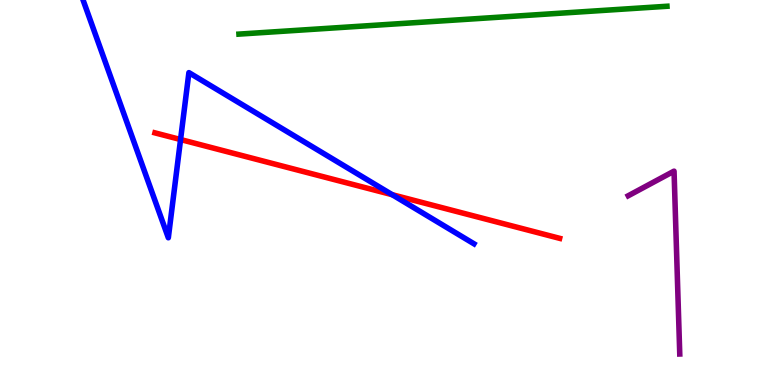[{'lines': ['blue', 'red'], 'intersections': [{'x': 2.33, 'y': 6.38}, {'x': 5.06, 'y': 4.94}]}, {'lines': ['green', 'red'], 'intersections': []}, {'lines': ['purple', 'red'], 'intersections': []}, {'lines': ['blue', 'green'], 'intersections': []}, {'lines': ['blue', 'purple'], 'intersections': []}, {'lines': ['green', 'purple'], 'intersections': []}]